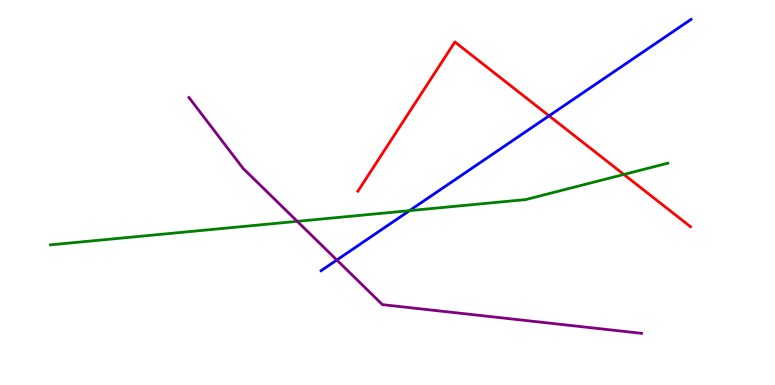[{'lines': ['blue', 'red'], 'intersections': [{'x': 7.08, 'y': 6.99}]}, {'lines': ['green', 'red'], 'intersections': [{'x': 8.05, 'y': 5.47}]}, {'lines': ['purple', 'red'], 'intersections': []}, {'lines': ['blue', 'green'], 'intersections': [{'x': 5.28, 'y': 4.53}]}, {'lines': ['blue', 'purple'], 'intersections': [{'x': 4.35, 'y': 3.25}]}, {'lines': ['green', 'purple'], 'intersections': [{'x': 3.84, 'y': 4.25}]}]